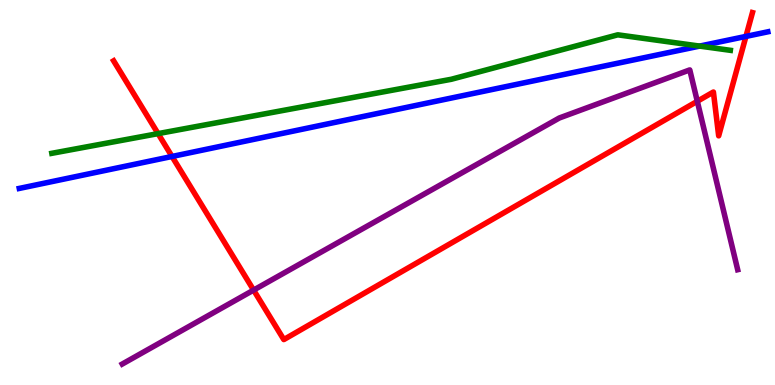[{'lines': ['blue', 'red'], 'intersections': [{'x': 2.22, 'y': 5.94}, {'x': 9.63, 'y': 9.05}]}, {'lines': ['green', 'red'], 'intersections': [{'x': 2.04, 'y': 6.53}]}, {'lines': ['purple', 'red'], 'intersections': [{'x': 3.27, 'y': 2.47}, {'x': 9.0, 'y': 7.37}]}, {'lines': ['blue', 'green'], 'intersections': [{'x': 9.03, 'y': 8.8}]}, {'lines': ['blue', 'purple'], 'intersections': []}, {'lines': ['green', 'purple'], 'intersections': []}]